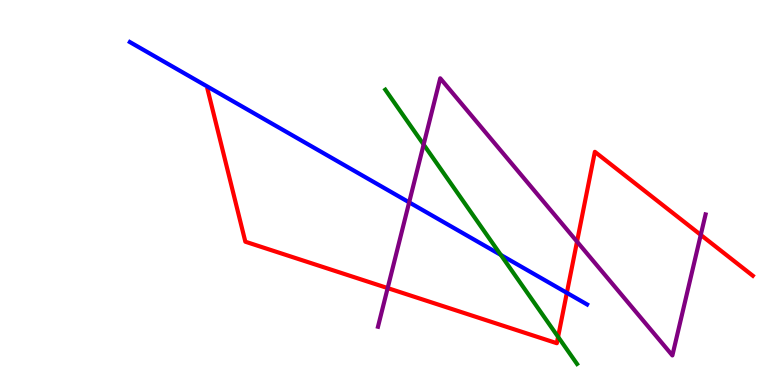[{'lines': ['blue', 'red'], 'intersections': [{'x': 7.31, 'y': 2.39}]}, {'lines': ['green', 'red'], 'intersections': [{'x': 7.2, 'y': 1.25}]}, {'lines': ['purple', 'red'], 'intersections': [{'x': 5.0, 'y': 2.52}, {'x': 7.45, 'y': 3.72}, {'x': 9.04, 'y': 3.9}]}, {'lines': ['blue', 'green'], 'intersections': [{'x': 6.46, 'y': 3.38}]}, {'lines': ['blue', 'purple'], 'intersections': [{'x': 5.28, 'y': 4.74}]}, {'lines': ['green', 'purple'], 'intersections': [{'x': 5.47, 'y': 6.25}]}]